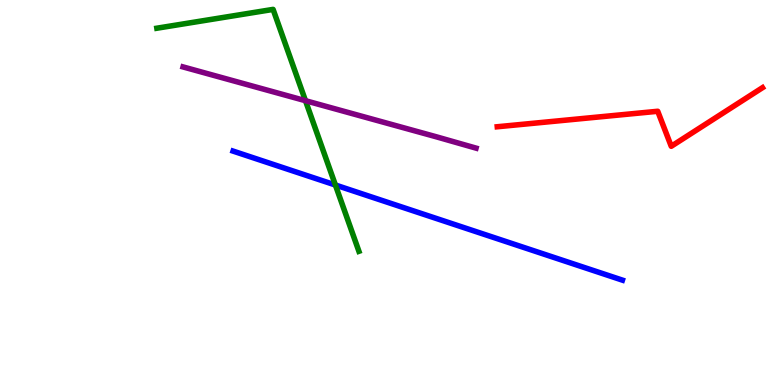[{'lines': ['blue', 'red'], 'intersections': []}, {'lines': ['green', 'red'], 'intersections': []}, {'lines': ['purple', 'red'], 'intersections': []}, {'lines': ['blue', 'green'], 'intersections': [{'x': 4.33, 'y': 5.19}]}, {'lines': ['blue', 'purple'], 'intersections': []}, {'lines': ['green', 'purple'], 'intersections': [{'x': 3.94, 'y': 7.38}]}]